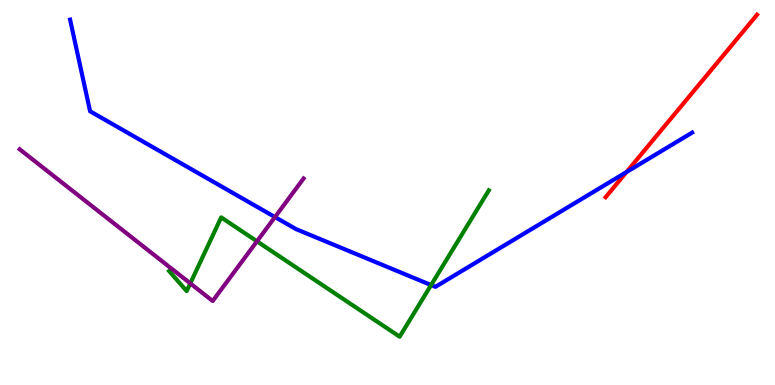[{'lines': ['blue', 'red'], 'intersections': [{'x': 8.08, 'y': 5.53}]}, {'lines': ['green', 'red'], 'intersections': []}, {'lines': ['purple', 'red'], 'intersections': []}, {'lines': ['blue', 'green'], 'intersections': [{'x': 5.56, 'y': 2.6}]}, {'lines': ['blue', 'purple'], 'intersections': [{'x': 3.55, 'y': 4.36}]}, {'lines': ['green', 'purple'], 'intersections': [{'x': 2.46, 'y': 2.64}, {'x': 3.32, 'y': 3.73}]}]